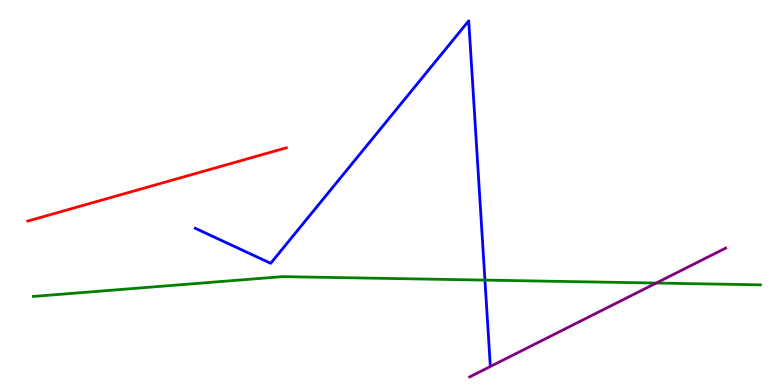[{'lines': ['blue', 'red'], 'intersections': []}, {'lines': ['green', 'red'], 'intersections': []}, {'lines': ['purple', 'red'], 'intersections': []}, {'lines': ['blue', 'green'], 'intersections': [{'x': 6.26, 'y': 2.72}]}, {'lines': ['blue', 'purple'], 'intersections': []}, {'lines': ['green', 'purple'], 'intersections': [{'x': 8.47, 'y': 2.65}]}]